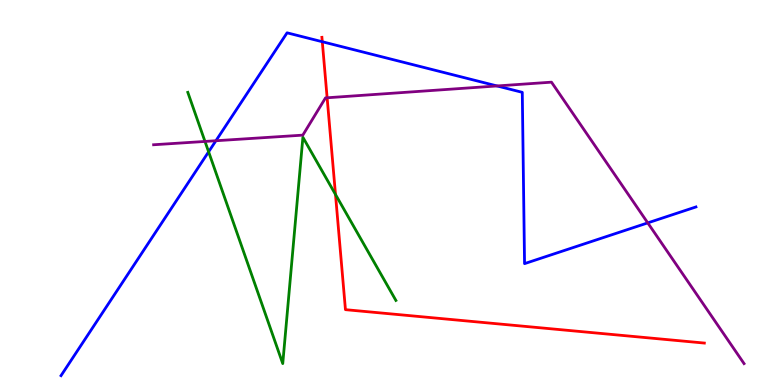[{'lines': ['blue', 'red'], 'intersections': [{'x': 4.16, 'y': 8.92}]}, {'lines': ['green', 'red'], 'intersections': [{'x': 4.33, 'y': 4.95}]}, {'lines': ['purple', 'red'], 'intersections': [{'x': 4.22, 'y': 7.46}]}, {'lines': ['blue', 'green'], 'intersections': [{'x': 2.69, 'y': 6.06}]}, {'lines': ['blue', 'purple'], 'intersections': [{'x': 2.79, 'y': 6.34}, {'x': 6.41, 'y': 7.77}, {'x': 8.36, 'y': 4.21}]}, {'lines': ['green', 'purple'], 'intersections': [{'x': 2.65, 'y': 6.33}]}]